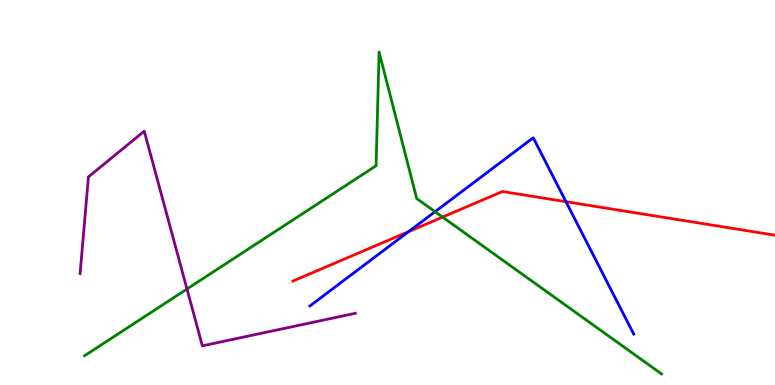[{'lines': ['blue', 'red'], 'intersections': [{'x': 5.27, 'y': 3.98}, {'x': 7.3, 'y': 4.76}]}, {'lines': ['green', 'red'], 'intersections': [{'x': 5.71, 'y': 4.36}]}, {'lines': ['purple', 'red'], 'intersections': []}, {'lines': ['blue', 'green'], 'intersections': [{'x': 5.61, 'y': 4.5}]}, {'lines': ['blue', 'purple'], 'intersections': []}, {'lines': ['green', 'purple'], 'intersections': [{'x': 2.41, 'y': 2.49}]}]